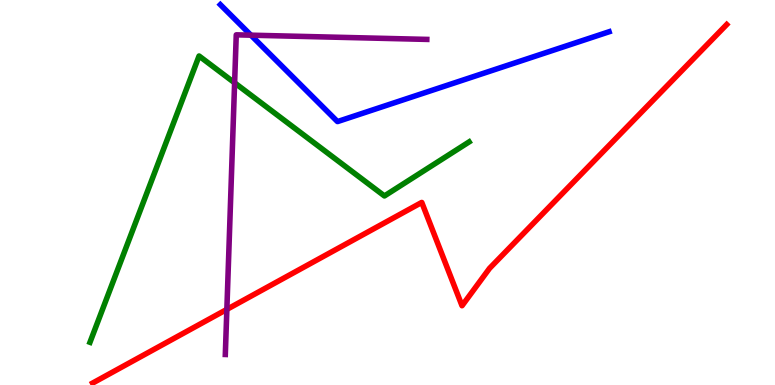[{'lines': ['blue', 'red'], 'intersections': []}, {'lines': ['green', 'red'], 'intersections': []}, {'lines': ['purple', 'red'], 'intersections': [{'x': 2.93, 'y': 1.96}]}, {'lines': ['blue', 'green'], 'intersections': []}, {'lines': ['blue', 'purple'], 'intersections': [{'x': 3.24, 'y': 9.09}]}, {'lines': ['green', 'purple'], 'intersections': [{'x': 3.03, 'y': 7.85}]}]